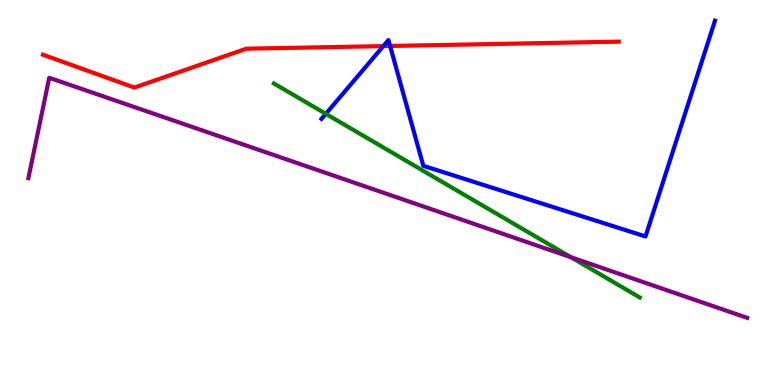[{'lines': ['blue', 'red'], 'intersections': [{'x': 4.95, 'y': 8.8}, {'x': 5.03, 'y': 8.81}]}, {'lines': ['green', 'red'], 'intersections': []}, {'lines': ['purple', 'red'], 'intersections': []}, {'lines': ['blue', 'green'], 'intersections': [{'x': 4.2, 'y': 7.04}]}, {'lines': ['blue', 'purple'], 'intersections': []}, {'lines': ['green', 'purple'], 'intersections': [{'x': 7.37, 'y': 3.32}]}]